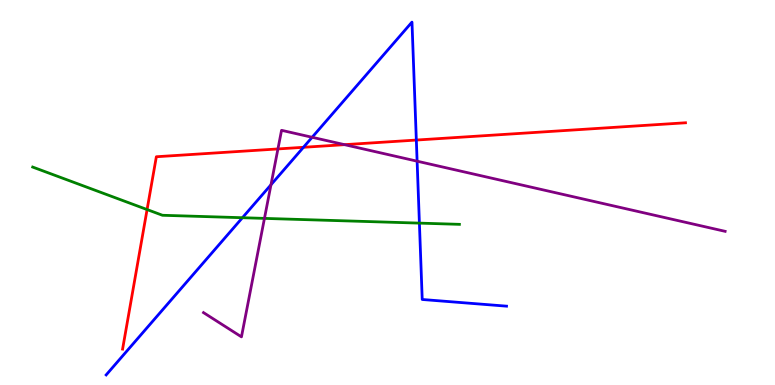[{'lines': ['blue', 'red'], 'intersections': [{'x': 3.92, 'y': 6.17}, {'x': 5.37, 'y': 6.36}]}, {'lines': ['green', 'red'], 'intersections': [{'x': 1.9, 'y': 4.56}]}, {'lines': ['purple', 'red'], 'intersections': [{'x': 3.59, 'y': 6.13}, {'x': 4.45, 'y': 6.24}]}, {'lines': ['blue', 'green'], 'intersections': [{'x': 3.13, 'y': 4.35}, {'x': 5.41, 'y': 4.2}]}, {'lines': ['blue', 'purple'], 'intersections': [{'x': 3.5, 'y': 5.2}, {'x': 4.03, 'y': 6.43}, {'x': 5.38, 'y': 5.81}]}, {'lines': ['green', 'purple'], 'intersections': [{'x': 3.41, 'y': 4.33}]}]